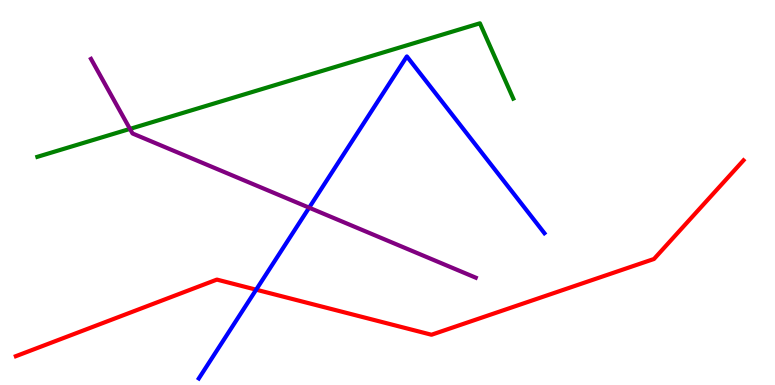[{'lines': ['blue', 'red'], 'intersections': [{'x': 3.31, 'y': 2.48}]}, {'lines': ['green', 'red'], 'intersections': []}, {'lines': ['purple', 'red'], 'intersections': []}, {'lines': ['blue', 'green'], 'intersections': []}, {'lines': ['blue', 'purple'], 'intersections': [{'x': 3.99, 'y': 4.61}]}, {'lines': ['green', 'purple'], 'intersections': [{'x': 1.68, 'y': 6.65}]}]